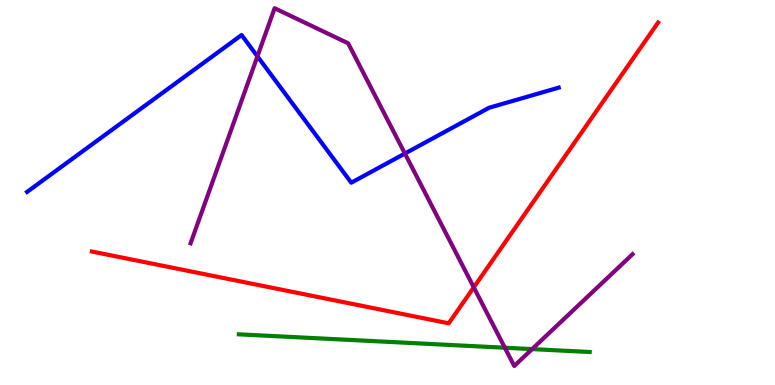[{'lines': ['blue', 'red'], 'intersections': []}, {'lines': ['green', 'red'], 'intersections': []}, {'lines': ['purple', 'red'], 'intersections': [{'x': 6.11, 'y': 2.54}]}, {'lines': ['blue', 'green'], 'intersections': []}, {'lines': ['blue', 'purple'], 'intersections': [{'x': 3.32, 'y': 8.54}, {'x': 5.22, 'y': 6.01}]}, {'lines': ['green', 'purple'], 'intersections': [{'x': 6.51, 'y': 0.968}, {'x': 6.87, 'y': 0.933}]}]